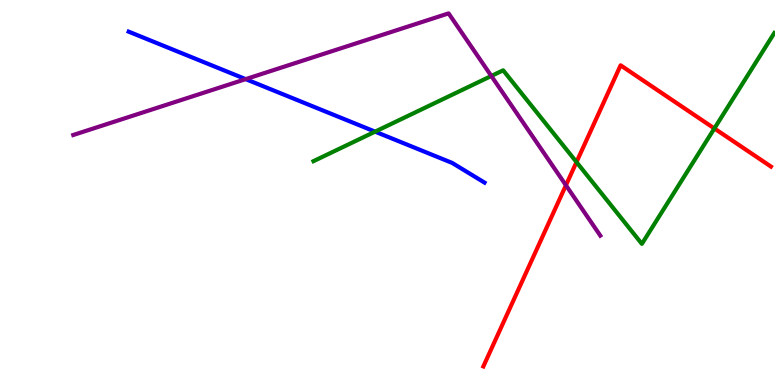[{'lines': ['blue', 'red'], 'intersections': []}, {'lines': ['green', 'red'], 'intersections': [{'x': 7.44, 'y': 5.79}, {'x': 9.22, 'y': 6.66}]}, {'lines': ['purple', 'red'], 'intersections': [{'x': 7.3, 'y': 5.19}]}, {'lines': ['blue', 'green'], 'intersections': [{'x': 4.84, 'y': 6.58}]}, {'lines': ['blue', 'purple'], 'intersections': [{'x': 3.17, 'y': 7.94}]}, {'lines': ['green', 'purple'], 'intersections': [{'x': 6.34, 'y': 8.03}]}]